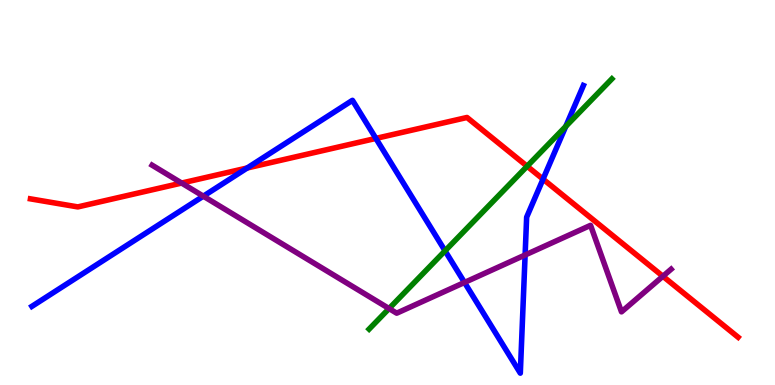[{'lines': ['blue', 'red'], 'intersections': [{'x': 3.19, 'y': 5.64}, {'x': 4.85, 'y': 6.4}, {'x': 7.01, 'y': 5.35}]}, {'lines': ['green', 'red'], 'intersections': [{'x': 6.8, 'y': 5.68}]}, {'lines': ['purple', 'red'], 'intersections': [{'x': 2.34, 'y': 5.25}, {'x': 8.55, 'y': 2.82}]}, {'lines': ['blue', 'green'], 'intersections': [{'x': 5.74, 'y': 3.48}, {'x': 7.3, 'y': 6.72}]}, {'lines': ['blue', 'purple'], 'intersections': [{'x': 2.62, 'y': 4.9}, {'x': 5.99, 'y': 2.66}, {'x': 6.78, 'y': 3.38}]}, {'lines': ['green', 'purple'], 'intersections': [{'x': 5.02, 'y': 1.99}]}]